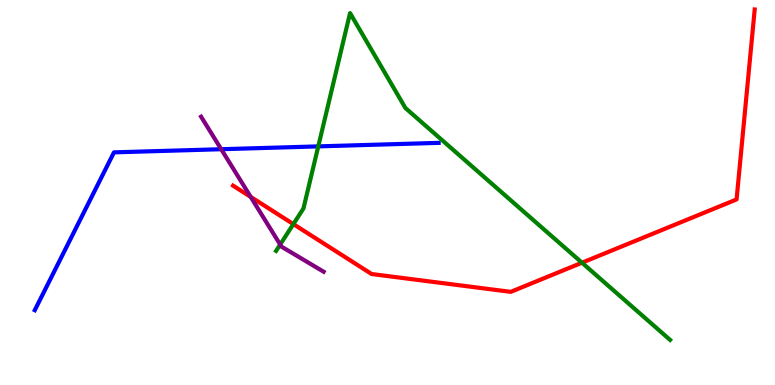[{'lines': ['blue', 'red'], 'intersections': []}, {'lines': ['green', 'red'], 'intersections': [{'x': 3.79, 'y': 4.18}, {'x': 7.51, 'y': 3.18}]}, {'lines': ['purple', 'red'], 'intersections': [{'x': 3.23, 'y': 4.89}]}, {'lines': ['blue', 'green'], 'intersections': [{'x': 4.11, 'y': 6.2}]}, {'lines': ['blue', 'purple'], 'intersections': [{'x': 2.85, 'y': 6.12}]}, {'lines': ['green', 'purple'], 'intersections': [{'x': 3.62, 'y': 3.65}]}]